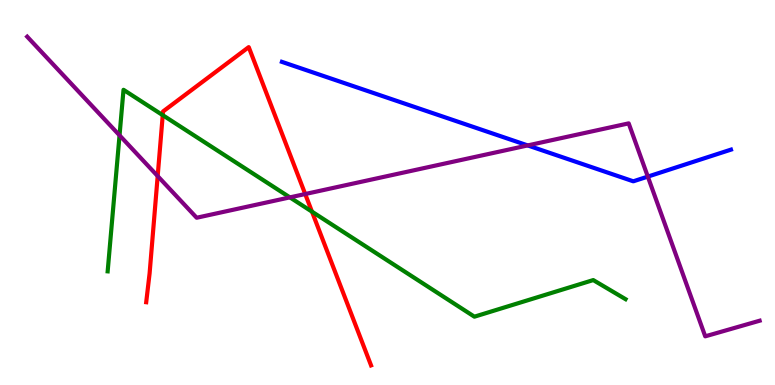[{'lines': ['blue', 'red'], 'intersections': []}, {'lines': ['green', 'red'], 'intersections': [{'x': 2.1, 'y': 7.01}, {'x': 4.03, 'y': 4.5}]}, {'lines': ['purple', 'red'], 'intersections': [{'x': 2.03, 'y': 5.43}, {'x': 3.94, 'y': 4.96}]}, {'lines': ['blue', 'green'], 'intersections': []}, {'lines': ['blue', 'purple'], 'intersections': [{'x': 6.81, 'y': 6.22}, {'x': 8.36, 'y': 5.41}]}, {'lines': ['green', 'purple'], 'intersections': [{'x': 1.54, 'y': 6.48}, {'x': 3.74, 'y': 4.87}]}]